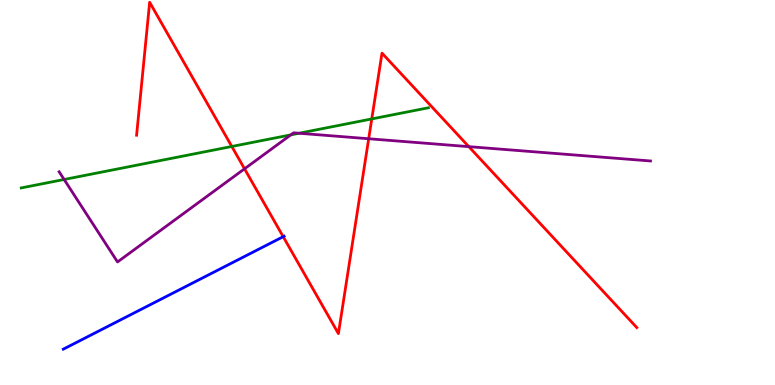[{'lines': ['blue', 'red'], 'intersections': [{'x': 3.65, 'y': 3.85}]}, {'lines': ['green', 'red'], 'intersections': [{'x': 2.99, 'y': 6.2}, {'x': 4.8, 'y': 6.91}]}, {'lines': ['purple', 'red'], 'intersections': [{'x': 3.16, 'y': 5.62}, {'x': 4.76, 'y': 6.4}, {'x': 6.05, 'y': 6.19}]}, {'lines': ['blue', 'green'], 'intersections': []}, {'lines': ['blue', 'purple'], 'intersections': []}, {'lines': ['green', 'purple'], 'intersections': [{'x': 0.827, 'y': 5.34}, {'x': 3.75, 'y': 6.5}, {'x': 3.86, 'y': 6.54}]}]